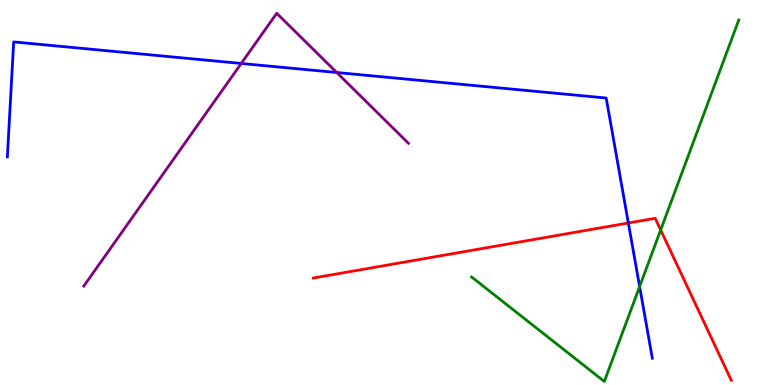[{'lines': ['blue', 'red'], 'intersections': [{'x': 8.11, 'y': 4.21}]}, {'lines': ['green', 'red'], 'intersections': [{'x': 8.52, 'y': 4.03}]}, {'lines': ['purple', 'red'], 'intersections': []}, {'lines': ['blue', 'green'], 'intersections': [{'x': 8.25, 'y': 2.56}]}, {'lines': ['blue', 'purple'], 'intersections': [{'x': 3.11, 'y': 8.35}, {'x': 4.34, 'y': 8.12}]}, {'lines': ['green', 'purple'], 'intersections': []}]